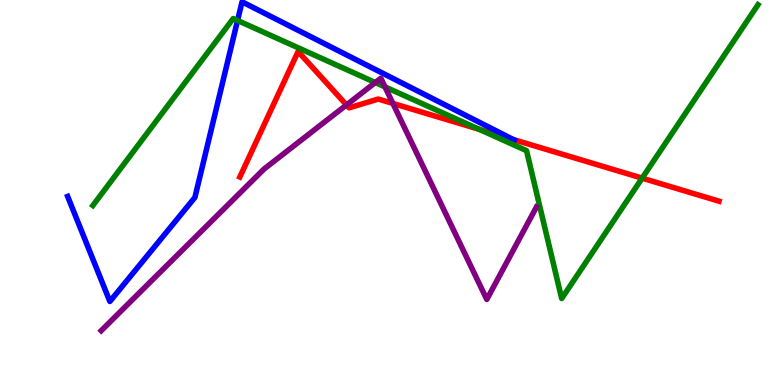[{'lines': ['blue', 'red'], 'intersections': [{'x': 6.62, 'y': 6.38}]}, {'lines': ['green', 'red'], 'intersections': [{'x': 6.18, 'y': 6.64}, {'x': 8.29, 'y': 5.37}]}, {'lines': ['purple', 'red'], 'intersections': [{'x': 4.47, 'y': 7.27}, {'x': 5.07, 'y': 7.31}]}, {'lines': ['blue', 'green'], 'intersections': [{'x': 3.07, 'y': 9.47}]}, {'lines': ['blue', 'purple'], 'intersections': []}, {'lines': ['green', 'purple'], 'intersections': [{'x': 4.84, 'y': 7.86}, {'x': 4.97, 'y': 7.74}]}]